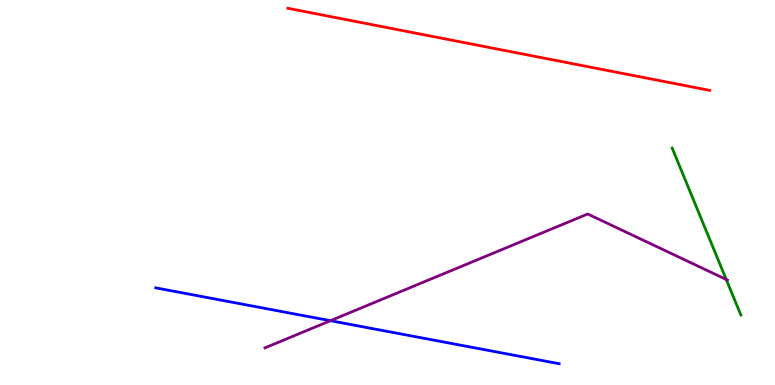[{'lines': ['blue', 'red'], 'intersections': []}, {'lines': ['green', 'red'], 'intersections': []}, {'lines': ['purple', 'red'], 'intersections': []}, {'lines': ['blue', 'green'], 'intersections': []}, {'lines': ['blue', 'purple'], 'intersections': [{'x': 4.26, 'y': 1.67}]}, {'lines': ['green', 'purple'], 'intersections': [{'x': 9.37, 'y': 2.74}]}]